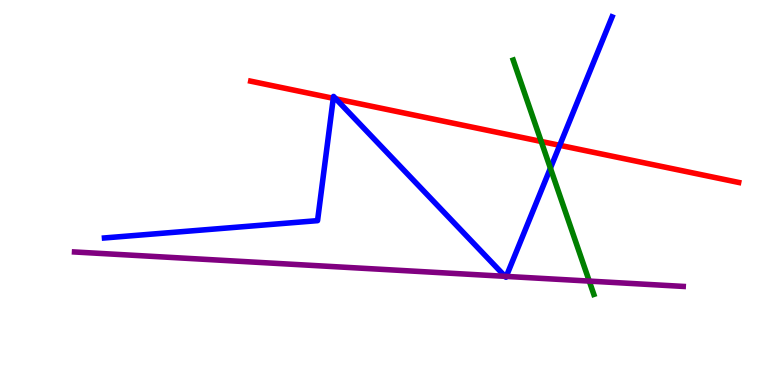[{'lines': ['blue', 'red'], 'intersections': [{'x': 4.3, 'y': 7.45}, {'x': 4.33, 'y': 7.43}, {'x': 7.22, 'y': 6.23}]}, {'lines': ['green', 'red'], 'intersections': [{'x': 6.98, 'y': 6.33}]}, {'lines': ['purple', 'red'], 'intersections': []}, {'lines': ['blue', 'green'], 'intersections': [{'x': 7.1, 'y': 5.63}]}, {'lines': ['blue', 'purple'], 'intersections': [{'x': 6.52, 'y': 2.82}, {'x': 6.53, 'y': 2.82}]}, {'lines': ['green', 'purple'], 'intersections': [{'x': 7.6, 'y': 2.7}]}]